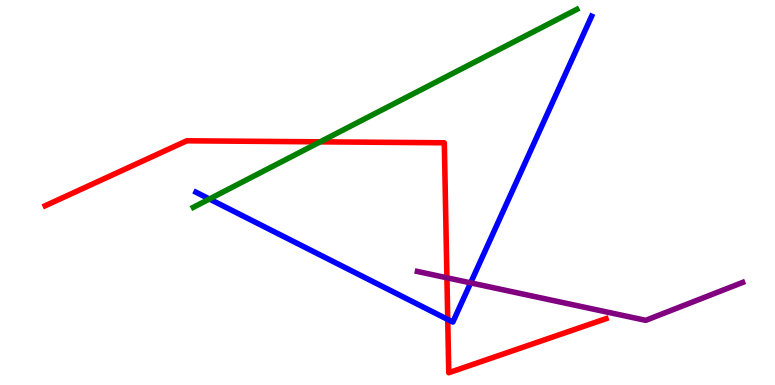[{'lines': ['blue', 'red'], 'intersections': [{'x': 5.78, 'y': 1.7}]}, {'lines': ['green', 'red'], 'intersections': [{'x': 4.13, 'y': 6.32}]}, {'lines': ['purple', 'red'], 'intersections': [{'x': 5.77, 'y': 2.78}]}, {'lines': ['blue', 'green'], 'intersections': [{'x': 2.7, 'y': 4.83}]}, {'lines': ['blue', 'purple'], 'intersections': [{'x': 6.07, 'y': 2.65}]}, {'lines': ['green', 'purple'], 'intersections': []}]